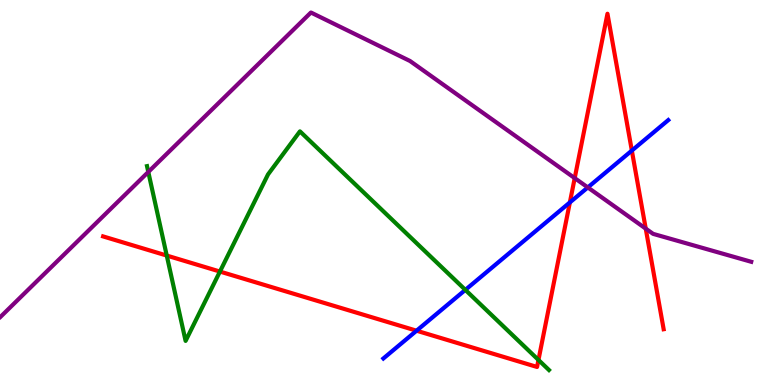[{'lines': ['blue', 'red'], 'intersections': [{'x': 5.37, 'y': 1.41}, {'x': 7.35, 'y': 4.74}, {'x': 8.15, 'y': 6.09}]}, {'lines': ['green', 'red'], 'intersections': [{'x': 2.15, 'y': 3.36}, {'x': 2.84, 'y': 2.95}, {'x': 6.95, 'y': 0.651}]}, {'lines': ['purple', 'red'], 'intersections': [{'x': 7.42, 'y': 5.37}, {'x': 8.33, 'y': 4.06}]}, {'lines': ['blue', 'green'], 'intersections': [{'x': 6.0, 'y': 2.47}]}, {'lines': ['blue', 'purple'], 'intersections': [{'x': 7.58, 'y': 5.13}]}, {'lines': ['green', 'purple'], 'intersections': [{'x': 1.91, 'y': 5.53}]}]